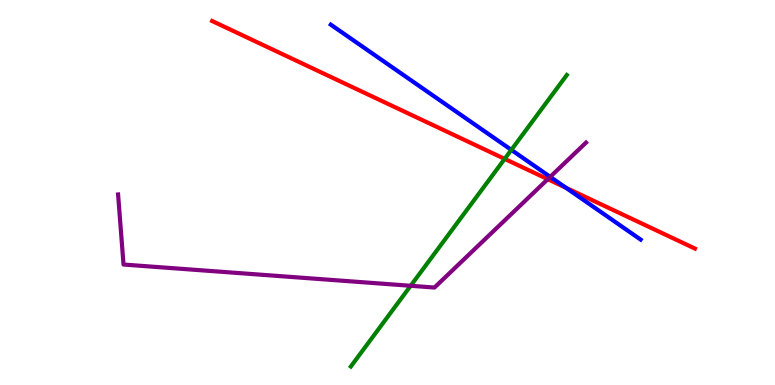[{'lines': ['blue', 'red'], 'intersections': [{'x': 7.3, 'y': 5.12}]}, {'lines': ['green', 'red'], 'intersections': [{'x': 6.51, 'y': 5.87}]}, {'lines': ['purple', 'red'], 'intersections': [{'x': 7.07, 'y': 5.35}]}, {'lines': ['blue', 'green'], 'intersections': [{'x': 6.6, 'y': 6.11}]}, {'lines': ['blue', 'purple'], 'intersections': [{'x': 7.1, 'y': 5.41}]}, {'lines': ['green', 'purple'], 'intersections': [{'x': 5.3, 'y': 2.58}]}]